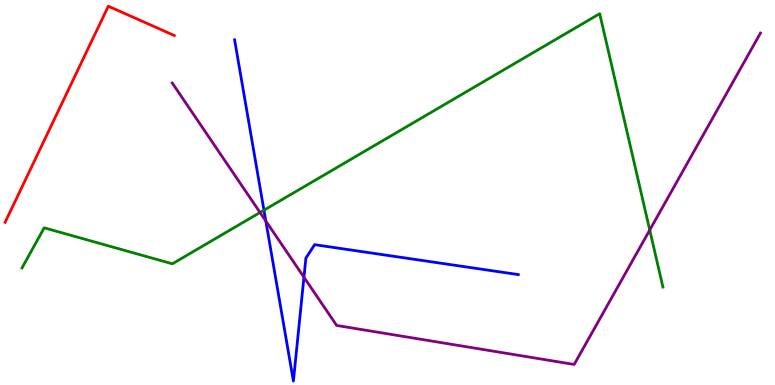[{'lines': ['blue', 'red'], 'intersections': []}, {'lines': ['green', 'red'], 'intersections': []}, {'lines': ['purple', 'red'], 'intersections': []}, {'lines': ['blue', 'green'], 'intersections': [{'x': 3.41, 'y': 4.54}]}, {'lines': ['blue', 'purple'], 'intersections': [{'x': 3.43, 'y': 4.26}, {'x': 3.92, 'y': 2.8}]}, {'lines': ['green', 'purple'], 'intersections': [{'x': 3.36, 'y': 4.48}, {'x': 8.38, 'y': 4.03}]}]